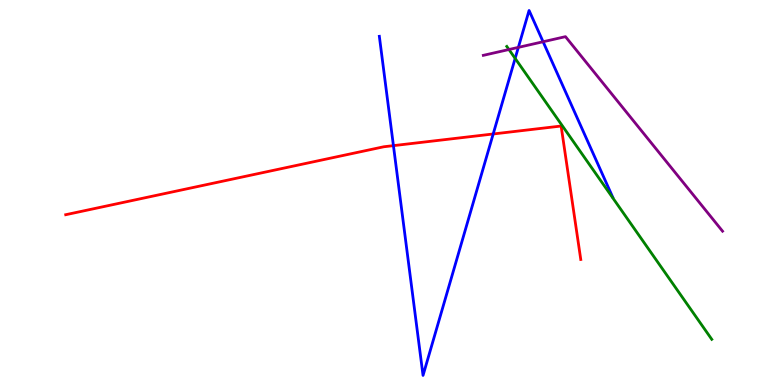[{'lines': ['blue', 'red'], 'intersections': [{'x': 5.08, 'y': 6.22}, {'x': 6.36, 'y': 6.52}]}, {'lines': ['green', 'red'], 'intersections': []}, {'lines': ['purple', 'red'], 'intersections': []}, {'lines': ['blue', 'green'], 'intersections': [{'x': 6.65, 'y': 8.48}]}, {'lines': ['blue', 'purple'], 'intersections': [{'x': 6.69, 'y': 8.77}, {'x': 7.01, 'y': 8.92}]}, {'lines': ['green', 'purple'], 'intersections': [{'x': 6.57, 'y': 8.71}]}]